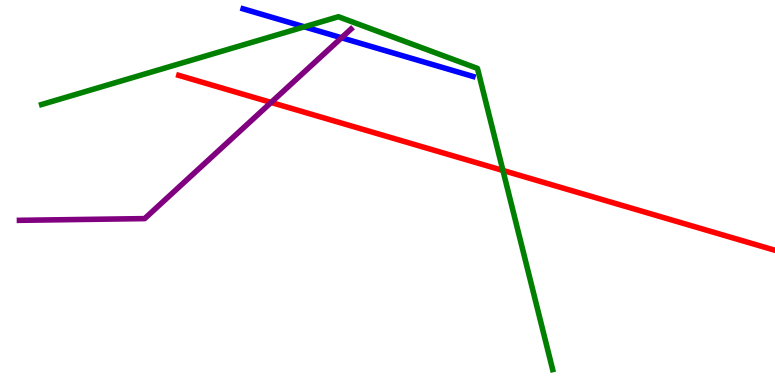[{'lines': ['blue', 'red'], 'intersections': []}, {'lines': ['green', 'red'], 'intersections': [{'x': 6.49, 'y': 5.57}]}, {'lines': ['purple', 'red'], 'intersections': [{'x': 3.5, 'y': 7.34}]}, {'lines': ['blue', 'green'], 'intersections': [{'x': 3.93, 'y': 9.3}]}, {'lines': ['blue', 'purple'], 'intersections': [{'x': 4.41, 'y': 9.02}]}, {'lines': ['green', 'purple'], 'intersections': []}]